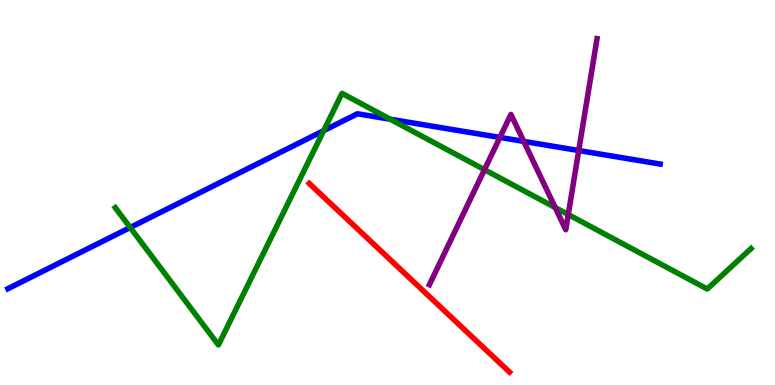[{'lines': ['blue', 'red'], 'intersections': []}, {'lines': ['green', 'red'], 'intersections': []}, {'lines': ['purple', 'red'], 'intersections': []}, {'lines': ['blue', 'green'], 'intersections': [{'x': 1.68, 'y': 4.09}, {'x': 4.18, 'y': 6.61}, {'x': 5.04, 'y': 6.9}]}, {'lines': ['blue', 'purple'], 'intersections': [{'x': 6.45, 'y': 6.43}, {'x': 6.76, 'y': 6.33}, {'x': 7.47, 'y': 6.09}]}, {'lines': ['green', 'purple'], 'intersections': [{'x': 6.25, 'y': 5.59}, {'x': 7.16, 'y': 4.61}, {'x': 7.33, 'y': 4.43}]}]